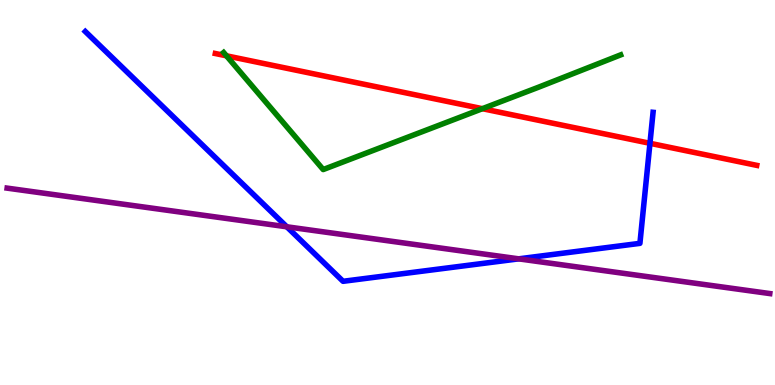[{'lines': ['blue', 'red'], 'intersections': [{'x': 8.39, 'y': 6.28}]}, {'lines': ['green', 'red'], 'intersections': [{'x': 2.92, 'y': 8.55}, {'x': 6.22, 'y': 7.18}]}, {'lines': ['purple', 'red'], 'intersections': []}, {'lines': ['blue', 'green'], 'intersections': []}, {'lines': ['blue', 'purple'], 'intersections': [{'x': 3.7, 'y': 4.11}, {'x': 6.69, 'y': 3.28}]}, {'lines': ['green', 'purple'], 'intersections': []}]